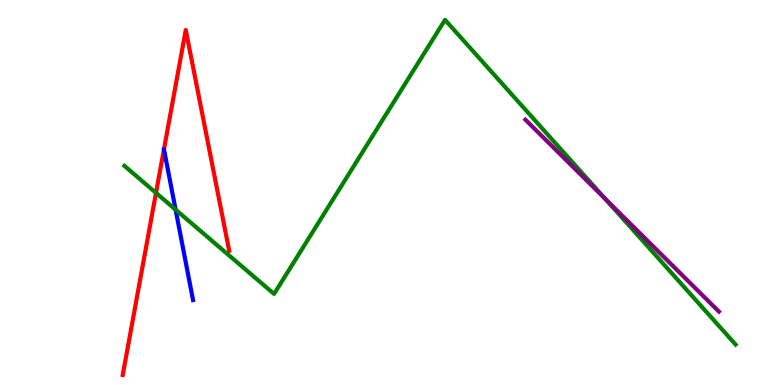[{'lines': ['blue', 'red'], 'intersections': []}, {'lines': ['green', 'red'], 'intersections': [{'x': 2.01, 'y': 4.99}]}, {'lines': ['purple', 'red'], 'intersections': []}, {'lines': ['blue', 'green'], 'intersections': [{'x': 2.27, 'y': 4.55}]}, {'lines': ['blue', 'purple'], 'intersections': []}, {'lines': ['green', 'purple'], 'intersections': [{'x': 7.81, 'y': 4.84}]}]